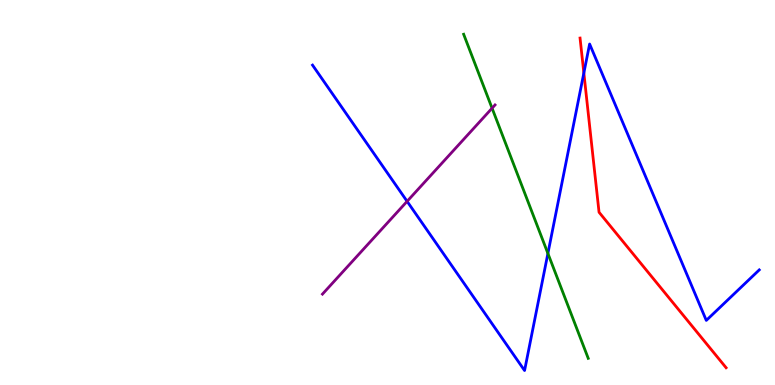[{'lines': ['blue', 'red'], 'intersections': [{'x': 7.53, 'y': 8.1}]}, {'lines': ['green', 'red'], 'intersections': []}, {'lines': ['purple', 'red'], 'intersections': []}, {'lines': ['blue', 'green'], 'intersections': [{'x': 7.07, 'y': 3.42}]}, {'lines': ['blue', 'purple'], 'intersections': [{'x': 5.25, 'y': 4.77}]}, {'lines': ['green', 'purple'], 'intersections': [{'x': 6.35, 'y': 7.19}]}]